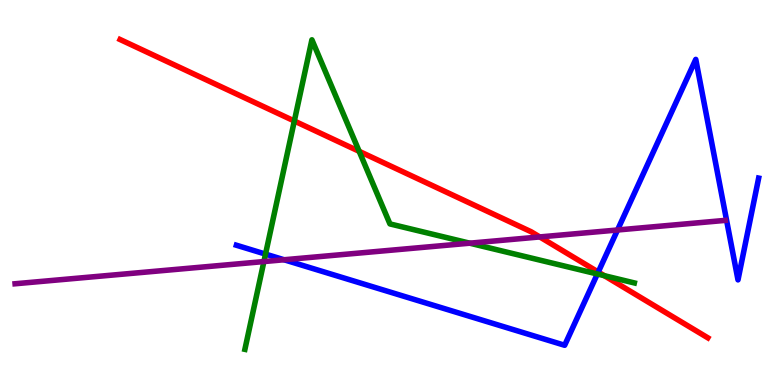[{'lines': ['blue', 'red'], 'intersections': [{'x': 7.72, 'y': 2.93}]}, {'lines': ['green', 'red'], 'intersections': [{'x': 3.8, 'y': 6.86}, {'x': 4.63, 'y': 6.07}, {'x': 7.8, 'y': 2.84}]}, {'lines': ['purple', 'red'], 'intersections': [{'x': 6.96, 'y': 3.85}]}, {'lines': ['blue', 'green'], 'intersections': [{'x': 3.43, 'y': 3.4}, {'x': 7.71, 'y': 2.88}]}, {'lines': ['blue', 'purple'], 'intersections': [{'x': 3.67, 'y': 3.25}, {'x': 7.97, 'y': 4.03}]}, {'lines': ['green', 'purple'], 'intersections': [{'x': 3.41, 'y': 3.21}, {'x': 6.06, 'y': 3.68}]}]